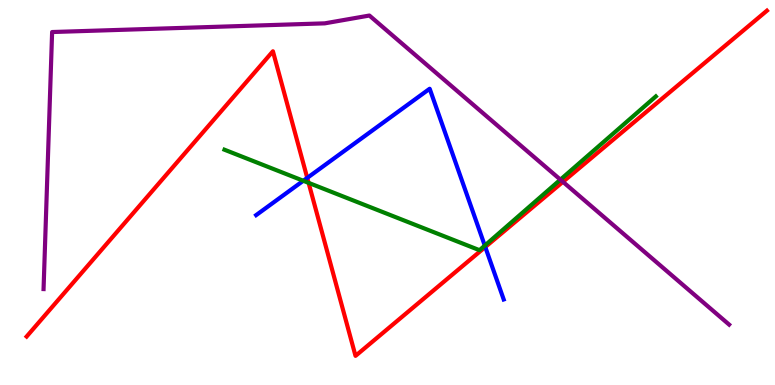[{'lines': ['blue', 'red'], 'intersections': [{'x': 3.96, 'y': 5.38}, {'x': 6.26, 'y': 3.58}]}, {'lines': ['green', 'red'], 'intersections': [{'x': 3.98, 'y': 5.25}]}, {'lines': ['purple', 'red'], 'intersections': [{'x': 7.26, 'y': 5.28}]}, {'lines': ['blue', 'green'], 'intersections': [{'x': 3.91, 'y': 5.3}, {'x': 6.26, 'y': 3.62}]}, {'lines': ['blue', 'purple'], 'intersections': []}, {'lines': ['green', 'purple'], 'intersections': [{'x': 7.23, 'y': 5.33}]}]